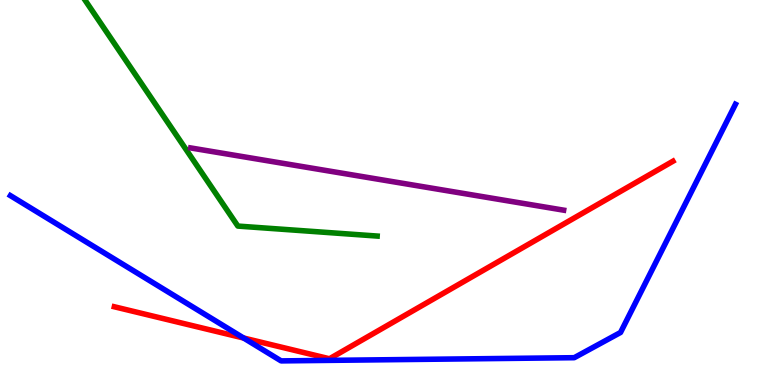[{'lines': ['blue', 'red'], 'intersections': [{'x': 3.14, 'y': 1.22}]}, {'lines': ['green', 'red'], 'intersections': []}, {'lines': ['purple', 'red'], 'intersections': []}, {'lines': ['blue', 'green'], 'intersections': []}, {'lines': ['blue', 'purple'], 'intersections': []}, {'lines': ['green', 'purple'], 'intersections': []}]